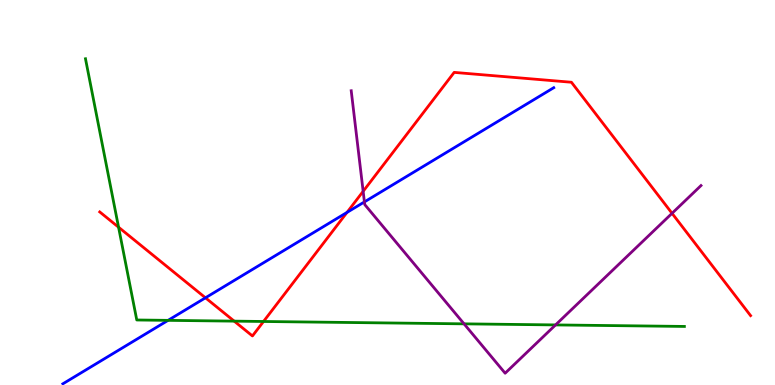[{'lines': ['blue', 'red'], 'intersections': [{'x': 2.65, 'y': 2.26}, {'x': 4.48, 'y': 4.48}]}, {'lines': ['green', 'red'], 'intersections': [{'x': 1.53, 'y': 4.1}, {'x': 3.02, 'y': 1.66}, {'x': 3.4, 'y': 1.65}]}, {'lines': ['purple', 'red'], 'intersections': [{'x': 4.69, 'y': 5.03}, {'x': 8.67, 'y': 4.46}]}, {'lines': ['blue', 'green'], 'intersections': [{'x': 2.17, 'y': 1.68}]}, {'lines': ['blue', 'purple'], 'intersections': [{'x': 4.7, 'y': 4.76}]}, {'lines': ['green', 'purple'], 'intersections': [{'x': 5.99, 'y': 1.59}, {'x': 7.17, 'y': 1.56}]}]